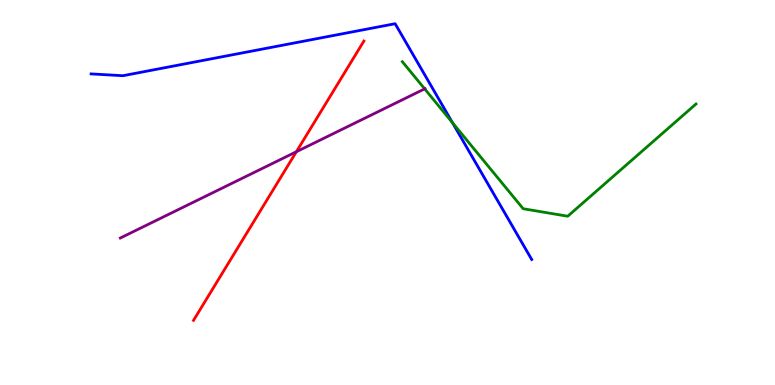[{'lines': ['blue', 'red'], 'intersections': []}, {'lines': ['green', 'red'], 'intersections': []}, {'lines': ['purple', 'red'], 'intersections': [{'x': 3.82, 'y': 6.06}]}, {'lines': ['blue', 'green'], 'intersections': [{'x': 5.84, 'y': 6.81}]}, {'lines': ['blue', 'purple'], 'intersections': []}, {'lines': ['green', 'purple'], 'intersections': [{'x': 5.48, 'y': 7.69}]}]